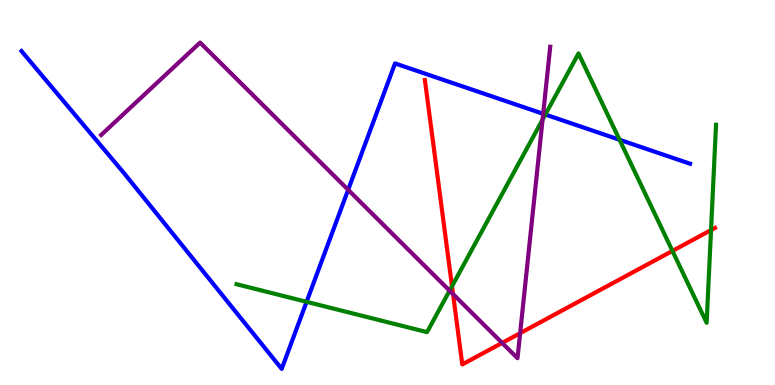[{'lines': ['blue', 'red'], 'intersections': []}, {'lines': ['green', 'red'], 'intersections': [{'x': 5.83, 'y': 2.57}, {'x': 8.68, 'y': 3.48}, {'x': 9.17, 'y': 4.02}]}, {'lines': ['purple', 'red'], 'intersections': [{'x': 5.85, 'y': 2.36}, {'x': 6.48, 'y': 1.09}, {'x': 6.71, 'y': 1.35}]}, {'lines': ['blue', 'green'], 'intersections': [{'x': 3.96, 'y': 2.16}, {'x': 7.04, 'y': 7.03}, {'x': 7.99, 'y': 6.37}]}, {'lines': ['blue', 'purple'], 'intersections': [{'x': 4.49, 'y': 5.07}, {'x': 7.01, 'y': 7.04}]}, {'lines': ['green', 'purple'], 'intersections': [{'x': 5.8, 'y': 2.45}, {'x': 7.0, 'y': 6.89}]}]